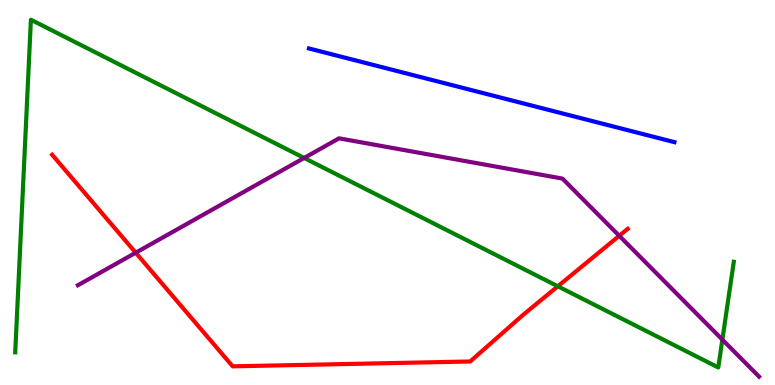[{'lines': ['blue', 'red'], 'intersections': []}, {'lines': ['green', 'red'], 'intersections': [{'x': 7.2, 'y': 2.56}]}, {'lines': ['purple', 'red'], 'intersections': [{'x': 1.75, 'y': 3.44}, {'x': 7.99, 'y': 3.88}]}, {'lines': ['blue', 'green'], 'intersections': []}, {'lines': ['blue', 'purple'], 'intersections': []}, {'lines': ['green', 'purple'], 'intersections': [{'x': 3.92, 'y': 5.9}, {'x': 9.32, 'y': 1.18}]}]